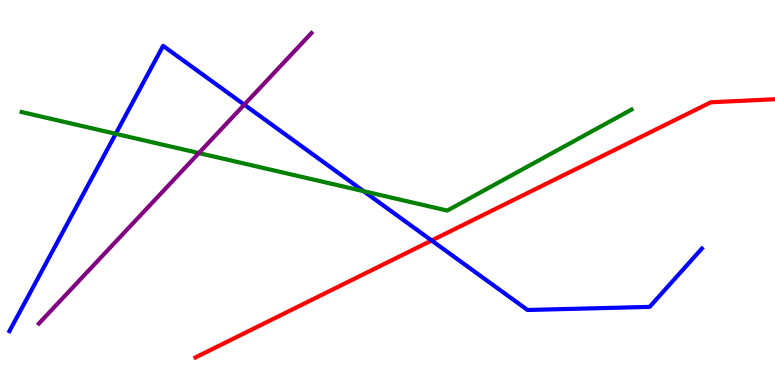[{'lines': ['blue', 'red'], 'intersections': [{'x': 5.57, 'y': 3.75}]}, {'lines': ['green', 'red'], 'intersections': []}, {'lines': ['purple', 'red'], 'intersections': []}, {'lines': ['blue', 'green'], 'intersections': [{'x': 1.49, 'y': 6.52}, {'x': 4.69, 'y': 5.03}]}, {'lines': ['blue', 'purple'], 'intersections': [{'x': 3.15, 'y': 7.28}]}, {'lines': ['green', 'purple'], 'intersections': [{'x': 2.57, 'y': 6.02}]}]